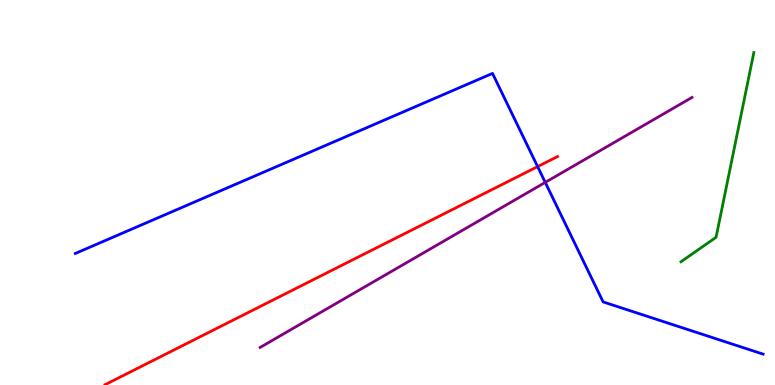[{'lines': ['blue', 'red'], 'intersections': [{'x': 6.94, 'y': 5.67}]}, {'lines': ['green', 'red'], 'intersections': []}, {'lines': ['purple', 'red'], 'intersections': []}, {'lines': ['blue', 'green'], 'intersections': []}, {'lines': ['blue', 'purple'], 'intersections': [{'x': 7.04, 'y': 5.26}]}, {'lines': ['green', 'purple'], 'intersections': []}]